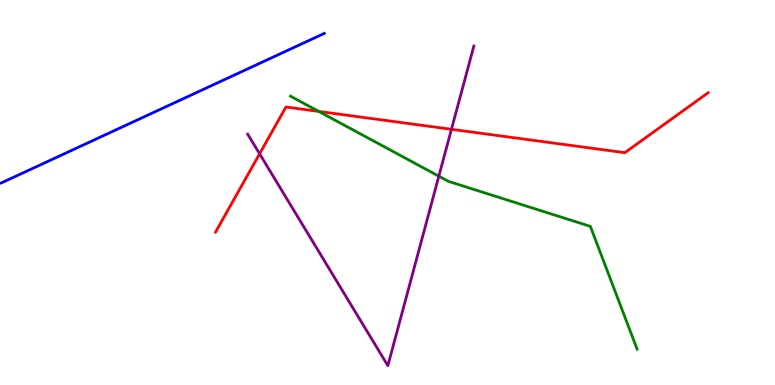[{'lines': ['blue', 'red'], 'intersections': []}, {'lines': ['green', 'red'], 'intersections': [{'x': 4.11, 'y': 7.11}]}, {'lines': ['purple', 'red'], 'intersections': [{'x': 3.35, 'y': 6.0}, {'x': 5.83, 'y': 6.64}]}, {'lines': ['blue', 'green'], 'intersections': []}, {'lines': ['blue', 'purple'], 'intersections': []}, {'lines': ['green', 'purple'], 'intersections': [{'x': 5.66, 'y': 5.42}]}]